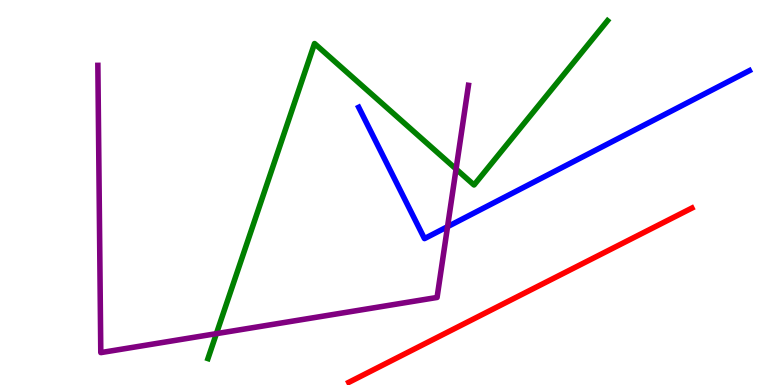[{'lines': ['blue', 'red'], 'intersections': []}, {'lines': ['green', 'red'], 'intersections': []}, {'lines': ['purple', 'red'], 'intersections': []}, {'lines': ['blue', 'green'], 'intersections': []}, {'lines': ['blue', 'purple'], 'intersections': [{'x': 5.77, 'y': 4.11}]}, {'lines': ['green', 'purple'], 'intersections': [{'x': 2.79, 'y': 1.33}, {'x': 5.88, 'y': 5.61}]}]